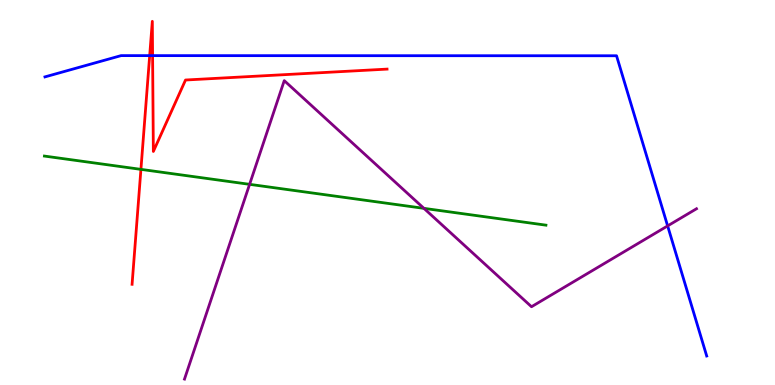[{'lines': ['blue', 'red'], 'intersections': [{'x': 1.93, 'y': 8.56}, {'x': 1.97, 'y': 8.56}]}, {'lines': ['green', 'red'], 'intersections': [{'x': 1.82, 'y': 5.6}]}, {'lines': ['purple', 'red'], 'intersections': []}, {'lines': ['blue', 'green'], 'intersections': []}, {'lines': ['blue', 'purple'], 'intersections': [{'x': 8.61, 'y': 4.13}]}, {'lines': ['green', 'purple'], 'intersections': [{'x': 3.22, 'y': 5.21}, {'x': 5.47, 'y': 4.59}]}]